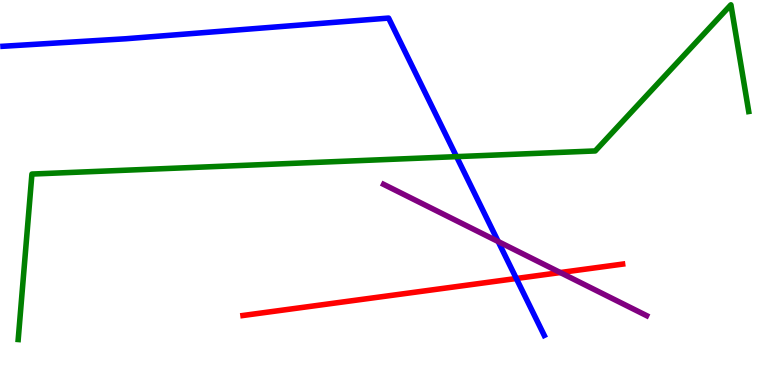[{'lines': ['blue', 'red'], 'intersections': [{'x': 6.66, 'y': 2.77}]}, {'lines': ['green', 'red'], 'intersections': []}, {'lines': ['purple', 'red'], 'intersections': [{'x': 7.23, 'y': 2.92}]}, {'lines': ['blue', 'green'], 'intersections': [{'x': 5.89, 'y': 5.93}]}, {'lines': ['blue', 'purple'], 'intersections': [{'x': 6.43, 'y': 3.73}]}, {'lines': ['green', 'purple'], 'intersections': []}]